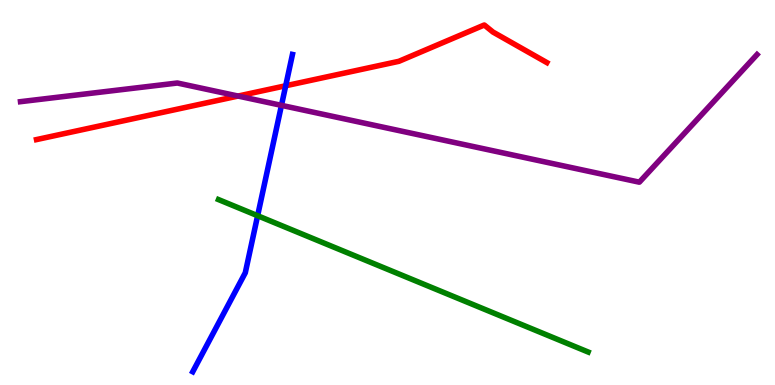[{'lines': ['blue', 'red'], 'intersections': [{'x': 3.69, 'y': 7.77}]}, {'lines': ['green', 'red'], 'intersections': []}, {'lines': ['purple', 'red'], 'intersections': [{'x': 3.07, 'y': 7.51}]}, {'lines': ['blue', 'green'], 'intersections': [{'x': 3.32, 'y': 4.4}]}, {'lines': ['blue', 'purple'], 'intersections': [{'x': 3.63, 'y': 7.26}]}, {'lines': ['green', 'purple'], 'intersections': []}]